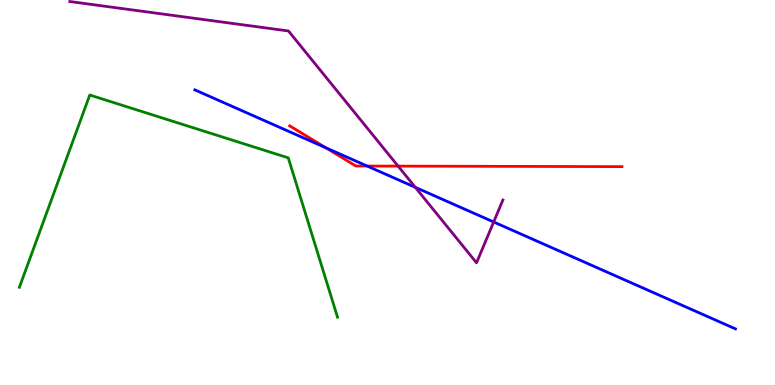[{'lines': ['blue', 'red'], 'intersections': [{'x': 4.2, 'y': 6.16}, {'x': 4.74, 'y': 5.69}]}, {'lines': ['green', 'red'], 'intersections': []}, {'lines': ['purple', 'red'], 'intersections': [{'x': 5.14, 'y': 5.69}]}, {'lines': ['blue', 'green'], 'intersections': []}, {'lines': ['blue', 'purple'], 'intersections': [{'x': 5.36, 'y': 5.13}, {'x': 6.37, 'y': 4.23}]}, {'lines': ['green', 'purple'], 'intersections': []}]